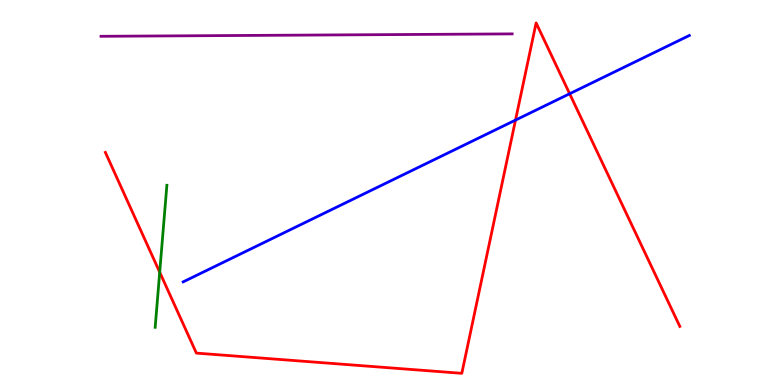[{'lines': ['blue', 'red'], 'intersections': [{'x': 6.65, 'y': 6.88}, {'x': 7.35, 'y': 7.57}]}, {'lines': ['green', 'red'], 'intersections': [{'x': 2.06, 'y': 2.93}]}, {'lines': ['purple', 'red'], 'intersections': []}, {'lines': ['blue', 'green'], 'intersections': []}, {'lines': ['blue', 'purple'], 'intersections': []}, {'lines': ['green', 'purple'], 'intersections': []}]